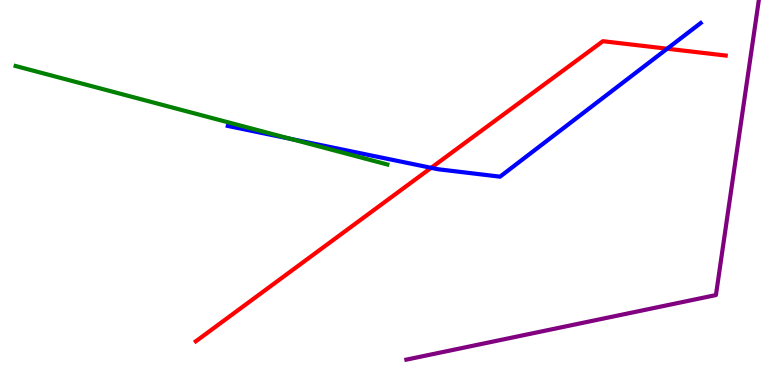[{'lines': ['blue', 'red'], 'intersections': [{'x': 5.56, 'y': 5.64}, {'x': 8.61, 'y': 8.73}]}, {'lines': ['green', 'red'], 'intersections': []}, {'lines': ['purple', 'red'], 'intersections': []}, {'lines': ['blue', 'green'], 'intersections': [{'x': 3.75, 'y': 6.39}]}, {'lines': ['blue', 'purple'], 'intersections': []}, {'lines': ['green', 'purple'], 'intersections': []}]